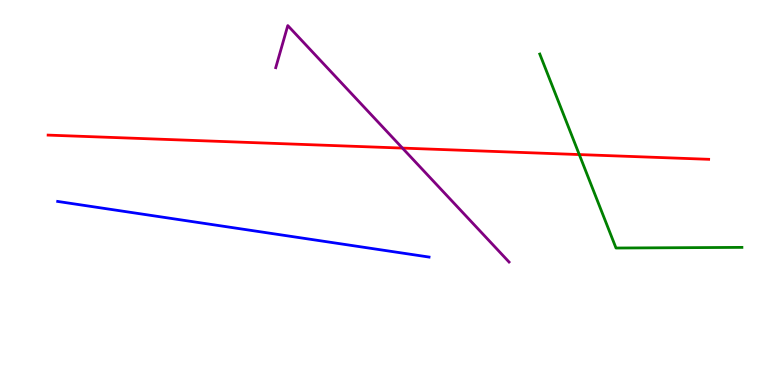[{'lines': ['blue', 'red'], 'intersections': []}, {'lines': ['green', 'red'], 'intersections': [{'x': 7.47, 'y': 5.99}]}, {'lines': ['purple', 'red'], 'intersections': [{'x': 5.19, 'y': 6.15}]}, {'lines': ['blue', 'green'], 'intersections': []}, {'lines': ['blue', 'purple'], 'intersections': []}, {'lines': ['green', 'purple'], 'intersections': []}]